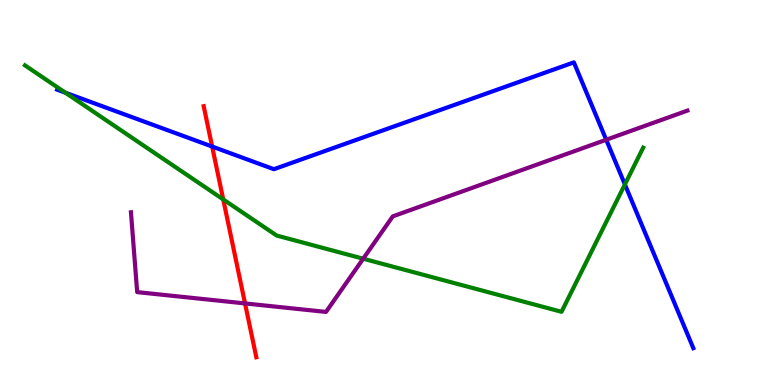[{'lines': ['blue', 'red'], 'intersections': [{'x': 2.74, 'y': 6.19}]}, {'lines': ['green', 'red'], 'intersections': [{'x': 2.88, 'y': 4.82}]}, {'lines': ['purple', 'red'], 'intersections': [{'x': 3.16, 'y': 2.12}]}, {'lines': ['blue', 'green'], 'intersections': [{'x': 0.843, 'y': 7.59}, {'x': 8.06, 'y': 5.21}]}, {'lines': ['blue', 'purple'], 'intersections': [{'x': 7.82, 'y': 6.37}]}, {'lines': ['green', 'purple'], 'intersections': [{'x': 4.69, 'y': 3.28}]}]